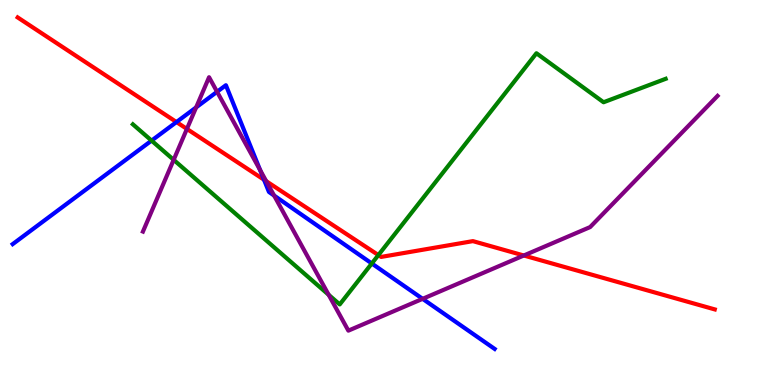[{'lines': ['blue', 'red'], 'intersections': [{'x': 2.28, 'y': 6.83}, {'x': 3.41, 'y': 5.33}]}, {'lines': ['green', 'red'], 'intersections': [{'x': 4.88, 'y': 3.37}]}, {'lines': ['purple', 'red'], 'intersections': [{'x': 2.41, 'y': 6.65}, {'x': 3.43, 'y': 5.29}, {'x': 6.76, 'y': 3.36}]}, {'lines': ['blue', 'green'], 'intersections': [{'x': 1.96, 'y': 6.35}, {'x': 4.8, 'y': 3.16}]}, {'lines': ['blue', 'purple'], 'intersections': [{'x': 2.53, 'y': 7.21}, {'x': 2.8, 'y': 7.62}, {'x': 3.36, 'y': 5.58}, {'x': 3.54, 'y': 4.92}, {'x': 5.45, 'y': 2.24}]}, {'lines': ['green', 'purple'], 'intersections': [{'x': 2.24, 'y': 5.85}, {'x': 4.24, 'y': 2.34}]}]